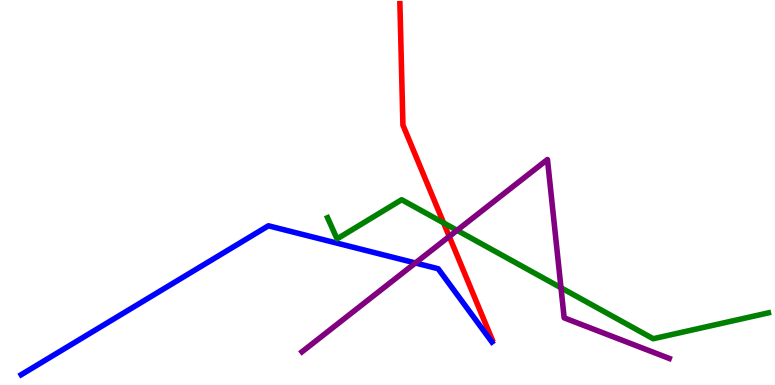[{'lines': ['blue', 'red'], 'intersections': []}, {'lines': ['green', 'red'], 'intersections': [{'x': 5.72, 'y': 4.21}]}, {'lines': ['purple', 'red'], 'intersections': [{'x': 5.8, 'y': 3.86}]}, {'lines': ['blue', 'green'], 'intersections': []}, {'lines': ['blue', 'purple'], 'intersections': [{'x': 5.36, 'y': 3.17}]}, {'lines': ['green', 'purple'], 'intersections': [{'x': 5.9, 'y': 4.02}, {'x': 7.24, 'y': 2.53}]}]